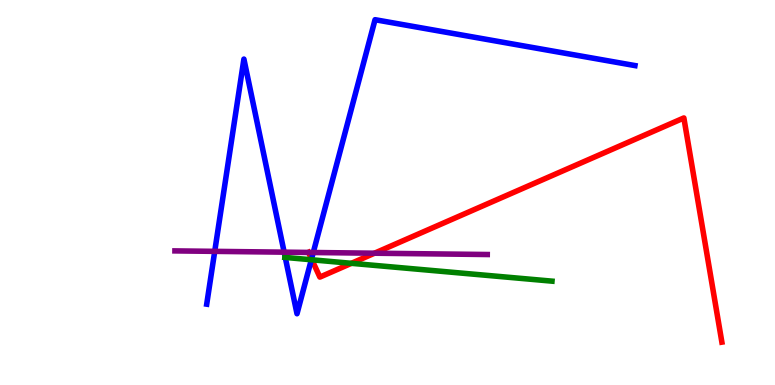[{'lines': ['blue', 'red'], 'intersections': [{'x': 4.02, 'y': 3.27}]}, {'lines': ['green', 'red'], 'intersections': [{'x': 4.02, 'y': 3.25}, {'x': 4.53, 'y': 3.16}]}, {'lines': ['purple', 'red'], 'intersections': [{'x': 3.98, 'y': 3.44}, {'x': 4.83, 'y': 3.42}]}, {'lines': ['blue', 'green'], 'intersections': [{'x': 3.68, 'y': 3.31}, {'x': 4.02, 'y': 3.25}]}, {'lines': ['blue', 'purple'], 'intersections': [{'x': 2.77, 'y': 3.47}, {'x': 3.67, 'y': 3.45}, {'x': 4.04, 'y': 3.44}]}, {'lines': ['green', 'purple'], 'intersections': []}]